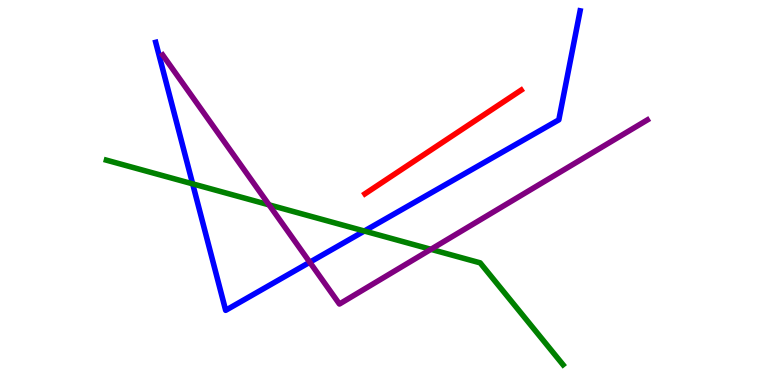[{'lines': ['blue', 'red'], 'intersections': []}, {'lines': ['green', 'red'], 'intersections': []}, {'lines': ['purple', 'red'], 'intersections': []}, {'lines': ['blue', 'green'], 'intersections': [{'x': 2.49, 'y': 5.22}, {'x': 4.7, 'y': 4.0}]}, {'lines': ['blue', 'purple'], 'intersections': [{'x': 4.0, 'y': 3.19}]}, {'lines': ['green', 'purple'], 'intersections': [{'x': 3.47, 'y': 4.68}, {'x': 5.56, 'y': 3.52}]}]